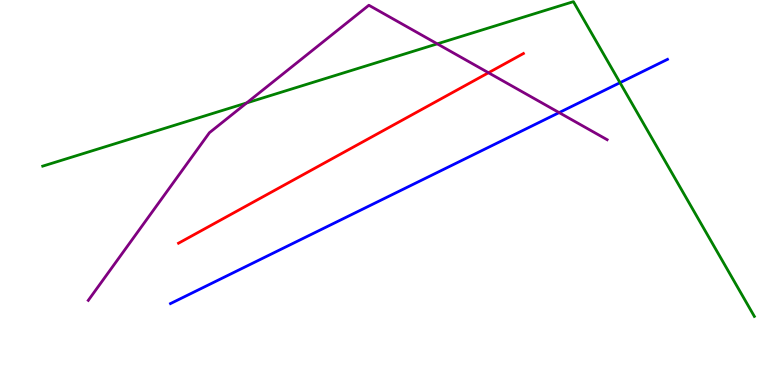[{'lines': ['blue', 'red'], 'intersections': []}, {'lines': ['green', 'red'], 'intersections': []}, {'lines': ['purple', 'red'], 'intersections': [{'x': 6.3, 'y': 8.11}]}, {'lines': ['blue', 'green'], 'intersections': [{'x': 8.0, 'y': 7.85}]}, {'lines': ['blue', 'purple'], 'intersections': [{'x': 7.21, 'y': 7.08}]}, {'lines': ['green', 'purple'], 'intersections': [{'x': 3.18, 'y': 7.33}, {'x': 5.64, 'y': 8.86}]}]